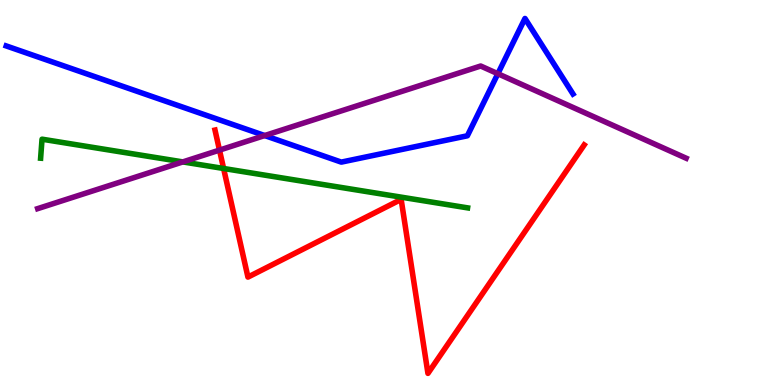[{'lines': ['blue', 'red'], 'intersections': []}, {'lines': ['green', 'red'], 'intersections': [{'x': 2.89, 'y': 5.62}]}, {'lines': ['purple', 'red'], 'intersections': [{'x': 2.83, 'y': 6.1}]}, {'lines': ['blue', 'green'], 'intersections': []}, {'lines': ['blue', 'purple'], 'intersections': [{'x': 3.42, 'y': 6.48}, {'x': 6.42, 'y': 8.09}]}, {'lines': ['green', 'purple'], 'intersections': [{'x': 2.36, 'y': 5.79}]}]